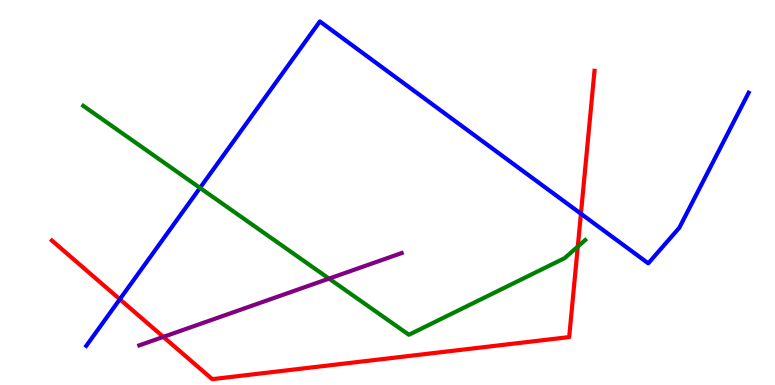[{'lines': ['blue', 'red'], 'intersections': [{'x': 1.55, 'y': 2.23}, {'x': 7.5, 'y': 4.45}]}, {'lines': ['green', 'red'], 'intersections': [{'x': 7.46, 'y': 3.59}]}, {'lines': ['purple', 'red'], 'intersections': [{'x': 2.11, 'y': 1.25}]}, {'lines': ['blue', 'green'], 'intersections': [{'x': 2.58, 'y': 5.12}]}, {'lines': ['blue', 'purple'], 'intersections': []}, {'lines': ['green', 'purple'], 'intersections': [{'x': 4.25, 'y': 2.76}]}]